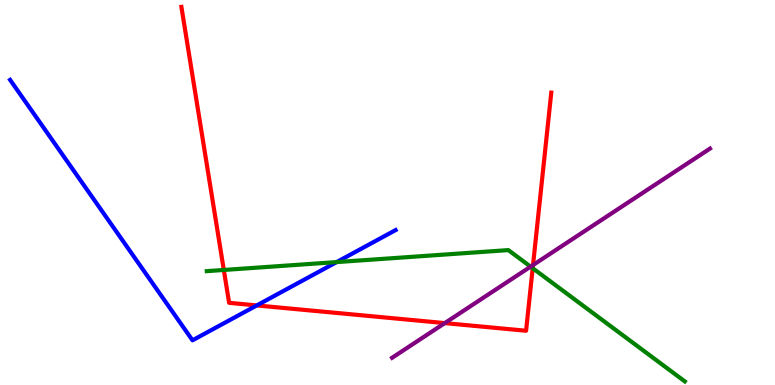[{'lines': ['blue', 'red'], 'intersections': [{'x': 3.31, 'y': 2.07}]}, {'lines': ['green', 'red'], 'intersections': [{'x': 2.89, 'y': 2.99}, {'x': 6.87, 'y': 3.03}]}, {'lines': ['purple', 'red'], 'intersections': [{'x': 5.74, 'y': 1.61}, {'x': 6.88, 'y': 3.12}]}, {'lines': ['blue', 'green'], 'intersections': [{'x': 4.34, 'y': 3.19}]}, {'lines': ['blue', 'purple'], 'intersections': []}, {'lines': ['green', 'purple'], 'intersections': [{'x': 6.85, 'y': 3.07}]}]